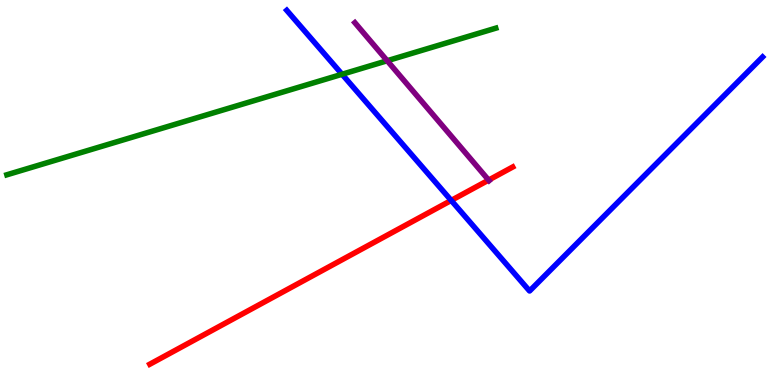[{'lines': ['blue', 'red'], 'intersections': [{'x': 5.82, 'y': 4.79}]}, {'lines': ['green', 'red'], 'intersections': []}, {'lines': ['purple', 'red'], 'intersections': [{'x': 6.3, 'y': 5.32}]}, {'lines': ['blue', 'green'], 'intersections': [{'x': 4.41, 'y': 8.07}]}, {'lines': ['blue', 'purple'], 'intersections': []}, {'lines': ['green', 'purple'], 'intersections': [{'x': 5.0, 'y': 8.42}]}]